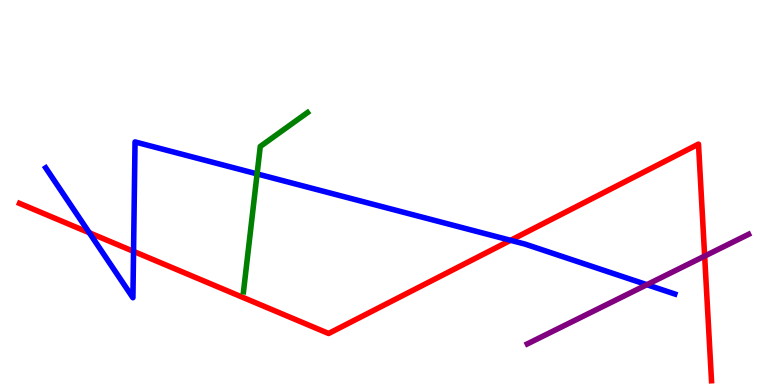[{'lines': ['blue', 'red'], 'intersections': [{'x': 1.15, 'y': 3.95}, {'x': 1.72, 'y': 3.47}, {'x': 6.59, 'y': 3.76}]}, {'lines': ['green', 'red'], 'intersections': []}, {'lines': ['purple', 'red'], 'intersections': [{'x': 9.09, 'y': 3.35}]}, {'lines': ['blue', 'green'], 'intersections': [{'x': 3.32, 'y': 5.48}]}, {'lines': ['blue', 'purple'], 'intersections': [{'x': 8.35, 'y': 2.61}]}, {'lines': ['green', 'purple'], 'intersections': []}]